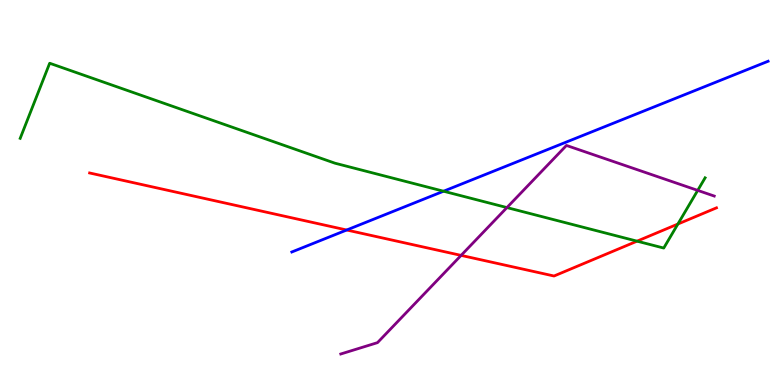[{'lines': ['blue', 'red'], 'intersections': [{'x': 4.47, 'y': 4.03}]}, {'lines': ['green', 'red'], 'intersections': [{'x': 8.22, 'y': 3.74}, {'x': 8.75, 'y': 4.18}]}, {'lines': ['purple', 'red'], 'intersections': [{'x': 5.95, 'y': 3.37}]}, {'lines': ['blue', 'green'], 'intersections': [{'x': 5.72, 'y': 5.03}]}, {'lines': ['blue', 'purple'], 'intersections': []}, {'lines': ['green', 'purple'], 'intersections': [{'x': 6.54, 'y': 4.61}, {'x': 9.0, 'y': 5.05}]}]